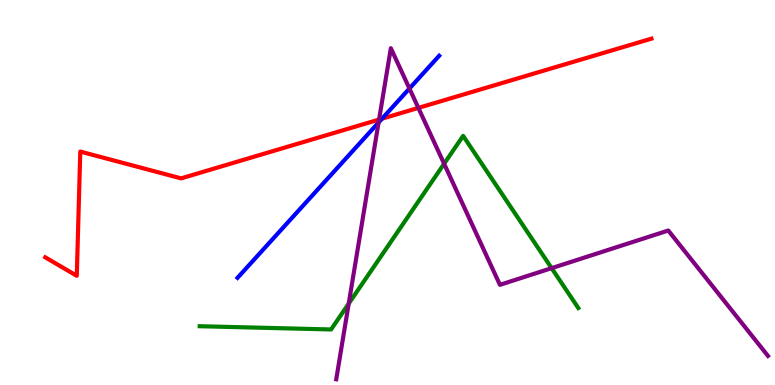[{'lines': ['blue', 'red'], 'intersections': [{'x': 4.93, 'y': 6.92}]}, {'lines': ['green', 'red'], 'intersections': []}, {'lines': ['purple', 'red'], 'intersections': [{'x': 4.89, 'y': 6.89}, {'x': 5.4, 'y': 7.2}]}, {'lines': ['blue', 'green'], 'intersections': []}, {'lines': ['blue', 'purple'], 'intersections': [{'x': 4.88, 'y': 6.82}, {'x': 5.28, 'y': 7.7}]}, {'lines': ['green', 'purple'], 'intersections': [{'x': 4.5, 'y': 2.11}, {'x': 5.73, 'y': 5.75}, {'x': 7.12, 'y': 3.04}]}]